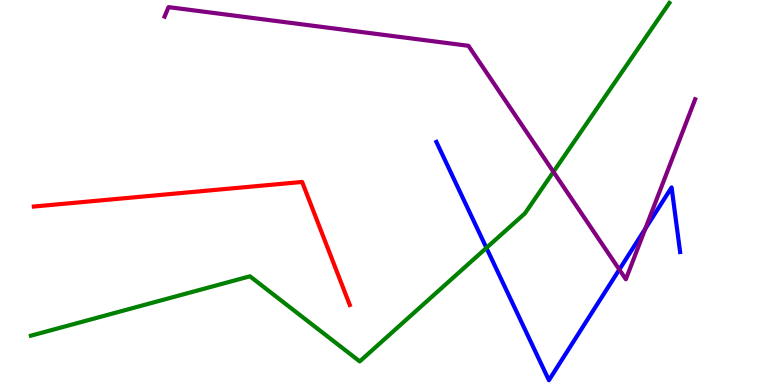[{'lines': ['blue', 'red'], 'intersections': []}, {'lines': ['green', 'red'], 'intersections': []}, {'lines': ['purple', 'red'], 'intersections': []}, {'lines': ['blue', 'green'], 'intersections': [{'x': 6.28, 'y': 3.56}]}, {'lines': ['blue', 'purple'], 'intersections': [{'x': 7.99, 'y': 3.0}, {'x': 8.33, 'y': 4.06}]}, {'lines': ['green', 'purple'], 'intersections': [{'x': 7.14, 'y': 5.54}]}]